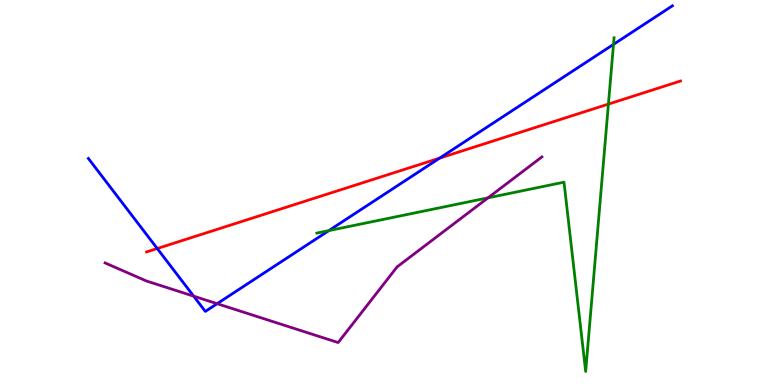[{'lines': ['blue', 'red'], 'intersections': [{'x': 2.03, 'y': 3.54}, {'x': 5.67, 'y': 5.89}]}, {'lines': ['green', 'red'], 'intersections': [{'x': 7.85, 'y': 7.3}]}, {'lines': ['purple', 'red'], 'intersections': []}, {'lines': ['blue', 'green'], 'intersections': [{'x': 4.24, 'y': 4.01}, {'x': 7.92, 'y': 8.85}]}, {'lines': ['blue', 'purple'], 'intersections': [{'x': 2.5, 'y': 2.31}, {'x': 2.8, 'y': 2.11}]}, {'lines': ['green', 'purple'], 'intersections': [{'x': 6.3, 'y': 4.86}]}]